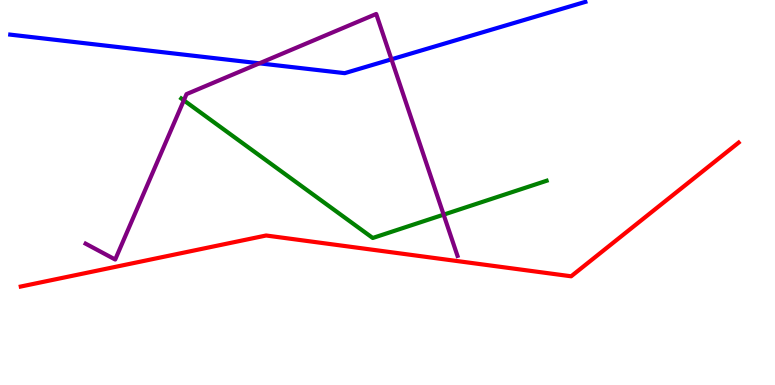[{'lines': ['blue', 'red'], 'intersections': []}, {'lines': ['green', 'red'], 'intersections': []}, {'lines': ['purple', 'red'], 'intersections': []}, {'lines': ['blue', 'green'], 'intersections': []}, {'lines': ['blue', 'purple'], 'intersections': [{'x': 3.35, 'y': 8.36}, {'x': 5.05, 'y': 8.46}]}, {'lines': ['green', 'purple'], 'intersections': [{'x': 2.37, 'y': 7.39}, {'x': 5.72, 'y': 4.42}]}]